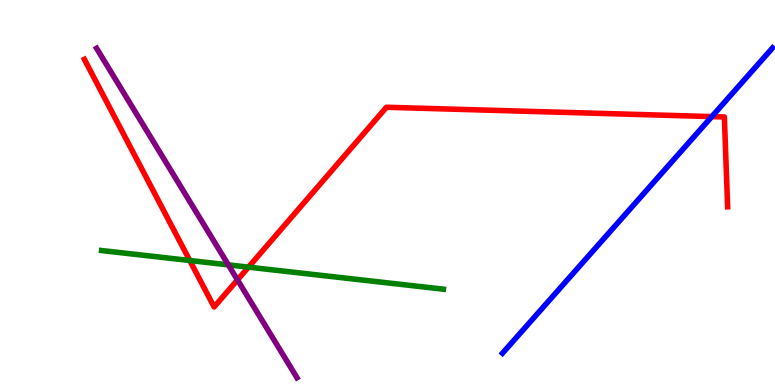[{'lines': ['blue', 'red'], 'intersections': [{'x': 9.18, 'y': 6.97}]}, {'lines': ['green', 'red'], 'intersections': [{'x': 2.45, 'y': 3.23}, {'x': 3.21, 'y': 3.06}]}, {'lines': ['purple', 'red'], 'intersections': [{'x': 3.06, 'y': 2.73}]}, {'lines': ['blue', 'green'], 'intersections': []}, {'lines': ['blue', 'purple'], 'intersections': []}, {'lines': ['green', 'purple'], 'intersections': [{'x': 2.95, 'y': 3.12}]}]